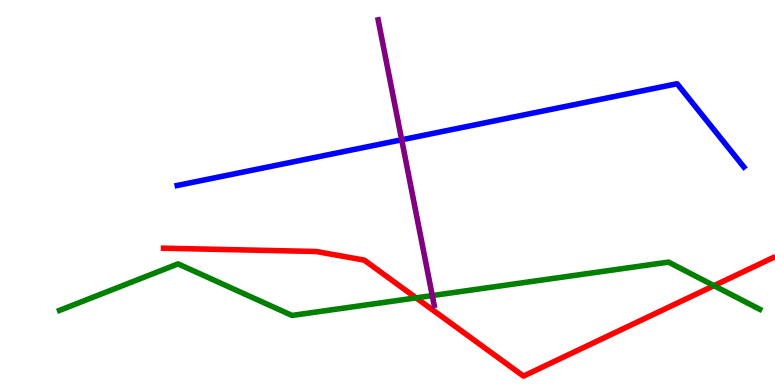[{'lines': ['blue', 'red'], 'intersections': []}, {'lines': ['green', 'red'], 'intersections': [{'x': 5.37, 'y': 2.26}, {'x': 9.21, 'y': 2.58}]}, {'lines': ['purple', 'red'], 'intersections': []}, {'lines': ['blue', 'green'], 'intersections': []}, {'lines': ['blue', 'purple'], 'intersections': [{'x': 5.18, 'y': 6.37}]}, {'lines': ['green', 'purple'], 'intersections': [{'x': 5.58, 'y': 2.32}]}]